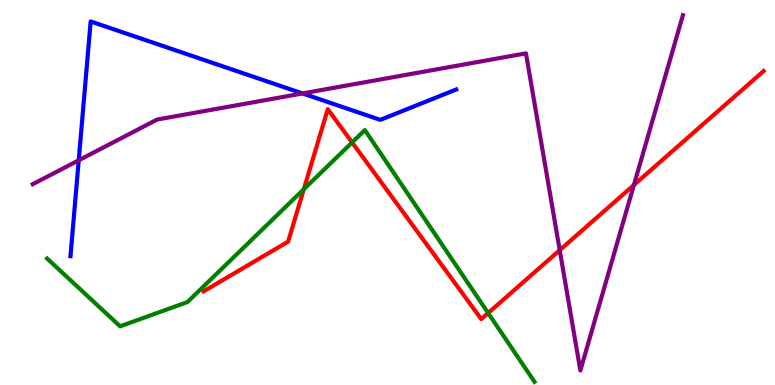[{'lines': ['blue', 'red'], 'intersections': []}, {'lines': ['green', 'red'], 'intersections': [{'x': 3.92, 'y': 5.08}, {'x': 4.54, 'y': 6.3}, {'x': 6.3, 'y': 1.87}]}, {'lines': ['purple', 'red'], 'intersections': [{'x': 7.22, 'y': 3.5}, {'x': 8.18, 'y': 5.19}]}, {'lines': ['blue', 'green'], 'intersections': []}, {'lines': ['blue', 'purple'], 'intersections': [{'x': 1.02, 'y': 5.84}, {'x': 3.9, 'y': 7.57}]}, {'lines': ['green', 'purple'], 'intersections': []}]